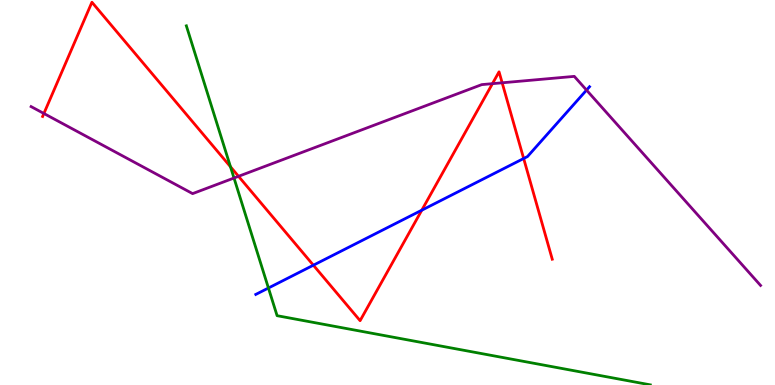[{'lines': ['blue', 'red'], 'intersections': [{'x': 4.04, 'y': 3.11}, {'x': 5.44, 'y': 4.54}, {'x': 6.76, 'y': 5.88}]}, {'lines': ['green', 'red'], 'intersections': [{'x': 2.97, 'y': 5.67}]}, {'lines': ['purple', 'red'], 'intersections': [{'x': 0.566, 'y': 7.05}, {'x': 3.08, 'y': 5.42}, {'x': 6.35, 'y': 7.83}, {'x': 6.48, 'y': 7.85}]}, {'lines': ['blue', 'green'], 'intersections': [{'x': 3.46, 'y': 2.52}]}, {'lines': ['blue', 'purple'], 'intersections': [{'x': 7.57, 'y': 7.66}]}, {'lines': ['green', 'purple'], 'intersections': [{'x': 3.02, 'y': 5.38}]}]